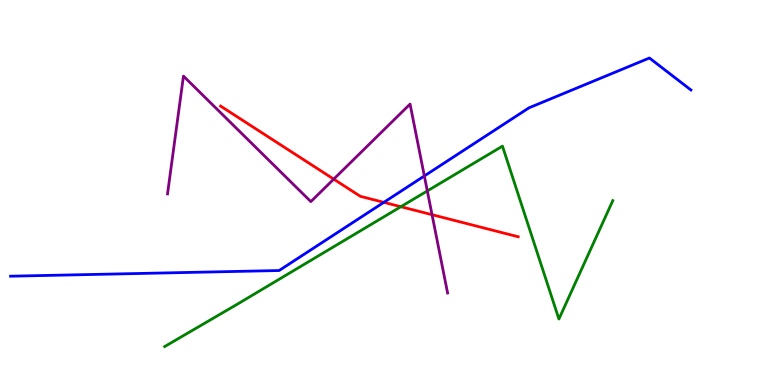[{'lines': ['blue', 'red'], 'intersections': [{'x': 4.95, 'y': 4.74}]}, {'lines': ['green', 'red'], 'intersections': [{'x': 5.17, 'y': 4.63}]}, {'lines': ['purple', 'red'], 'intersections': [{'x': 4.31, 'y': 5.35}, {'x': 5.57, 'y': 4.42}]}, {'lines': ['blue', 'green'], 'intersections': []}, {'lines': ['blue', 'purple'], 'intersections': [{'x': 5.48, 'y': 5.43}]}, {'lines': ['green', 'purple'], 'intersections': [{'x': 5.51, 'y': 5.04}]}]